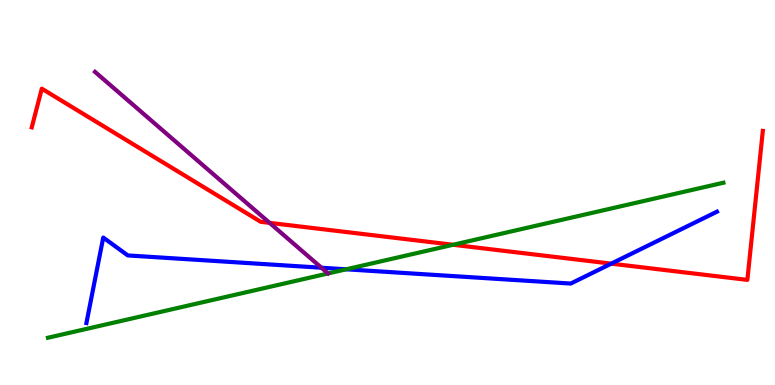[{'lines': ['blue', 'red'], 'intersections': [{'x': 7.89, 'y': 3.15}]}, {'lines': ['green', 'red'], 'intersections': [{'x': 5.85, 'y': 3.64}]}, {'lines': ['purple', 'red'], 'intersections': [{'x': 3.48, 'y': 4.21}]}, {'lines': ['blue', 'green'], 'intersections': [{'x': 4.47, 'y': 3.01}]}, {'lines': ['blue', 'purple'], 'intersections': [{'x': 4.15, 'y': 3.05}]}, {'lines': ['green', 'purple'], 'intersections': []}]